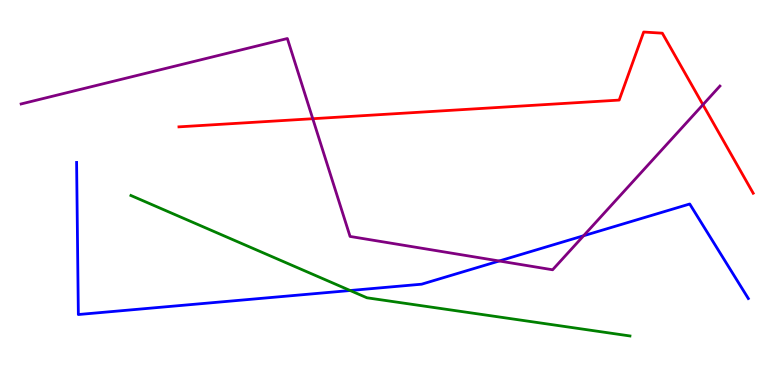[{'lines': ['blue', 'red'], 'intersections': []}, {'lines': ['green', 'red'], 'intersections': []}, {'lines': ['purple', 'red'], 'intersections': [{'x': 4.04, 'y': 6.92}, {'x': 9.07, 'y': 7.28}]}, {'lines': ['blue', 'green'], 'intersections': [{'x': 4.52, 'y': 2.45}]}, {'lines': ['blue', 'purple'], 'intersections': [{'x': 6.44, 'y': 3.22}, {'x': 7.53, 'y': 3.88}]}, {'lines': ['green', 'purple'], 'intersections': []}]